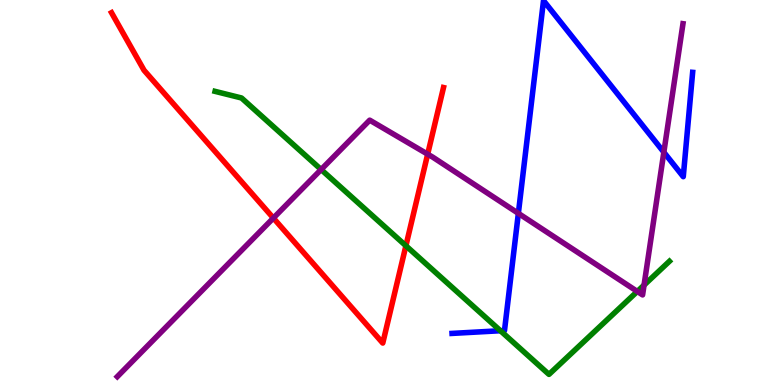[{'lines': ['blue', 'red'], 'intersections': []}, {'lines': ['green', 'red'], 'intersections': [{'x': 5.24, 'y': 3.62}]}, {'lines': ['purple', 'red'], 'intersections': [{'x': 3.53, 'y': 4.34}, {'x': 5.52, 'y': 6.0}]}, {'lines': ['blue', 'green'], 'intersections': [{'x': 6.46, 'y': 1.41}]}, {'lines': ['blue', 'purple'], 'intersections': [{'x': 6.69, 'y': 4.46}, {'x': 8.57, 'y': 6.05}]}, {'lines': ['green', 'purple'], 'intersections': [{'x': 4.14, 'y': 5.6}, {'x': 8.22, 'y': 2.43}, {'x': 8.31, 'y': 2.59}]}]